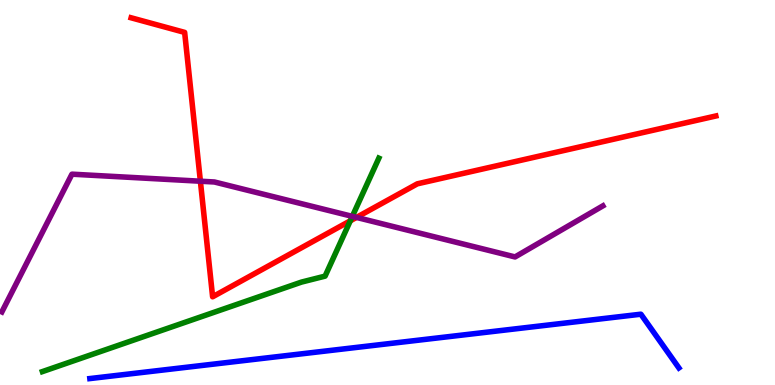[{'lines': ['blue', 'red'], 'intersections': []}, {'lines': ['green', 'red'], 'intersections': [{'x': 4.52, 'y': 4.26}]}, {'lines': ['purple', 'red'], 'intersections': [{'x': 2.59, 'y': 5.29}, {'x': 4.6, 'y': 4.35}]}, {'lines': ['blue', 'green'], 'intersections': []}, {'lines': ['blue', 'purple'], 'intersections': []}, {'lines': ['green', 'purple'], 'intersections': [{'x': 4.55, 'y': 4.38}]}]